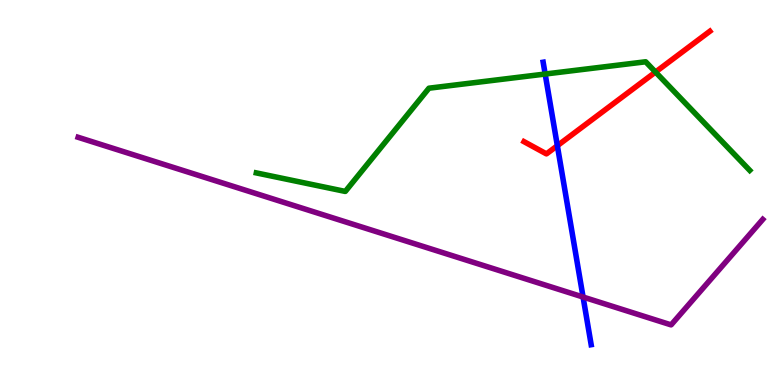[{'lines': ['blue', 'red'], 'intersections': [{'x': 7.19, 'y': 6.22}]}, {'lines': ['green', 'red'], 'intersections': [{'x': 8.46, 'y': 8.13}]}, {'lines': ['purple', 'red'], 'intersections': []}, {'lines': ['blue', 'green'], 'intersections': [{'x': 7.03, 'y': 8.08}]}, {'lines': ['blue', 'purple'], 'intersections': [{'x': 7.52, 'y': 2.28}]}, {'lines': ['green', 'purple'], 'intersections': []}]